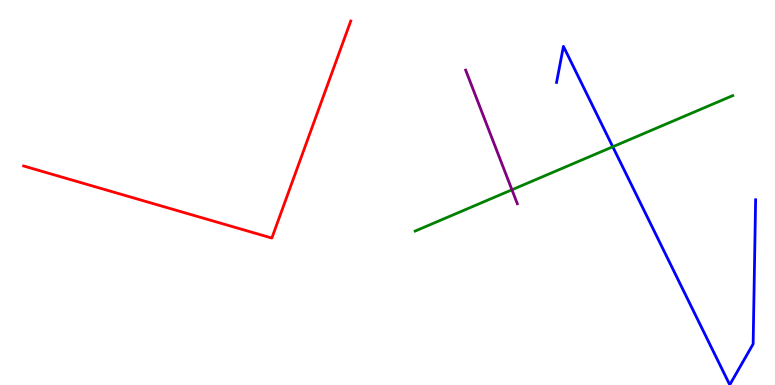[{'lines': ['blue', 'red'], 'intersections': []}, {'lines': ['green', 'red'], 'intersections': []}, {'lines': ['purple', 'red'], 'intersections': []}, {'lines': ['blue', 'green'], 'intersections': [{'x': 7.91, 'y': 6.19}]}, {'lines': ['blue', 'purple'], 'intersections': []}, {'lines': ['green', 'purple'], 'intersections': [{'x': 6.61, 'y': 5.07}]}]